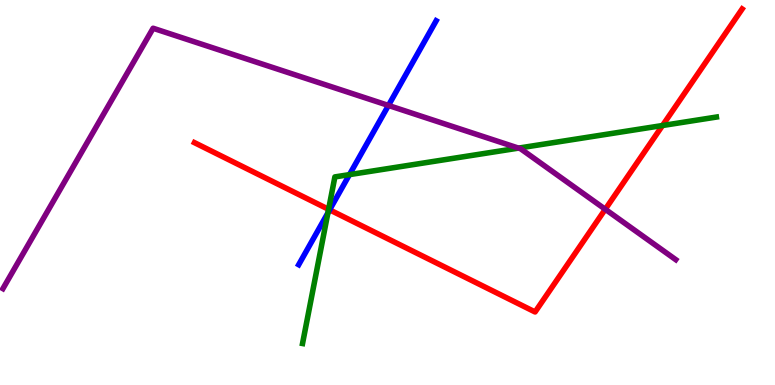[{'lines': ['blue', 'red'], 'intersections': [{'x': 4.25, 'y': 4.55}]}, {'lines': ['green', 'red'], 'intersections': [{'x': 4.24, 'y': 4.56}, {'x': 8.55, 'y': 6.74}]}, {'lines': ['purple', 'red'], 'intersections': [{'x': 7.81, 'y': 4.56}]}, {'lines': ['blue', 'green'], 'intersections': [{'x': 4.23, 'y': 4.47}, {'x': 4.51, 'y': 5.46}]}, {'lines': ['blue', 'purple'], 'intersections': [{'x': 5.01, 'y': 7.26}]}, {'lines': ['green', 'purple'], 'intersections': [{'x': 6.69, 'y': 6.15}]}]